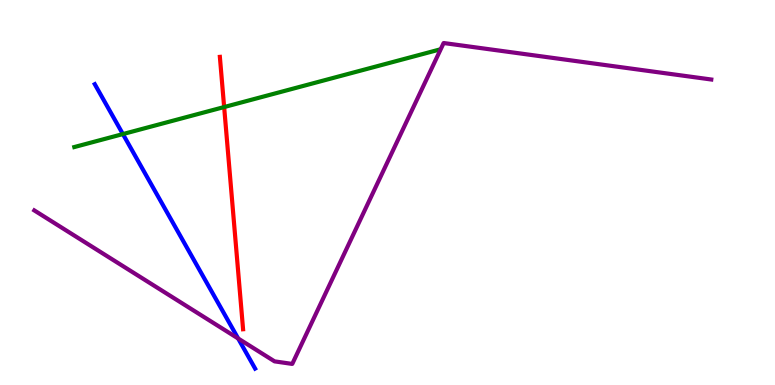[{'lines': ['blue', 'red'], 'intersections': []}, {'lines': ['green', 'red'], 'intersections': [{'x': 2.89, 'y': 7.22}]}, {'lines': ['purple', 'red'], 'intersections': []}, {'lines': ['blue', 'green'], 'intersections': [{'x': 1.59, 'y': 6.52}]}, {'lines': ['blue', 'purple'], 'intersections': [{'x': 3.07, 'y': 1.21}]}, {'lines': ['green', 'purple'], 'intersections': []}]